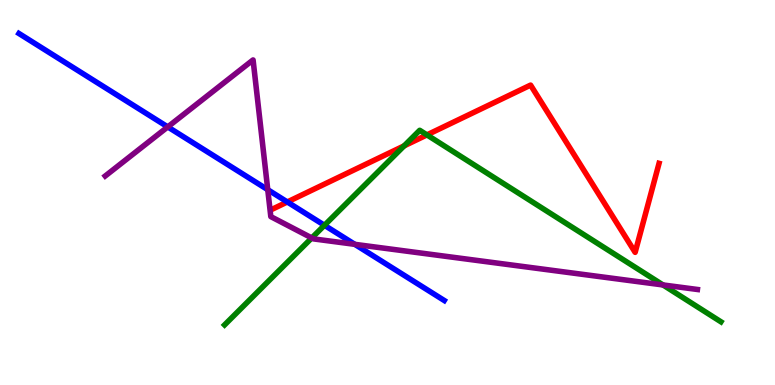[{'lines': ['blue', 'red'], 'intersections': [{'x': 3.71, 'y': 4.75}]}, {'lines': ['green', 'red'], 'intersections': [{'x': 5.21, 'y': 6.21}, {'x': 5.51, 'y': 6.5}]}, {'lines': ['purple', 'red'], 'intersections': []}, {'lines': ['blue', 'green'], 'intersections': [{'x': 4.19, 'y': 4.15}]}, {'lines': ['blue', 'purple'], 'intersections': [{'x': 2.16, 'y': 6.7}, {'x': 3.45, 'y': 5.07}, {'x': 4.58, 'y': 3.65}]}, {'lines': ['green', 'purple'], 'intersections': [{'x': 4.02, 'y': 3.82}, {'x': 8.55, 'y': 2.6}]}]